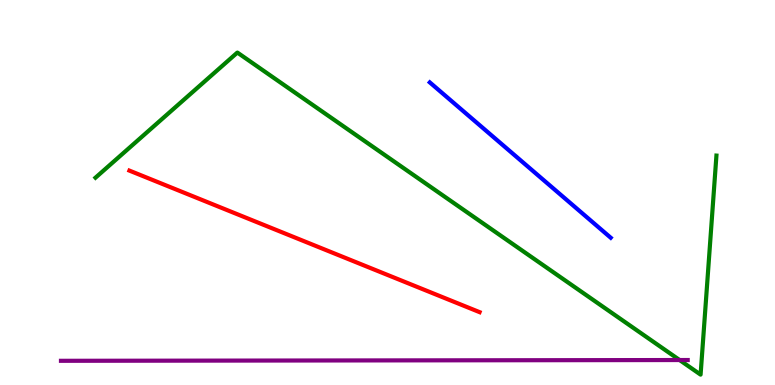[{'lines': ['blue', 'red'], 'intersections': []}, {'lines': ['green', 'red'], 'intersections': []}, {'lines': ['purple', 'red'], 'intersections': []}, {'lines': ['blue', 'green'], 'intersections': []}, {'lines': ['blue', 'purple'], 'intersections': []}, {'lines': ['green', 'purple'], 'intersections': [{'x': 8.77, 'y': 0.648}]}]